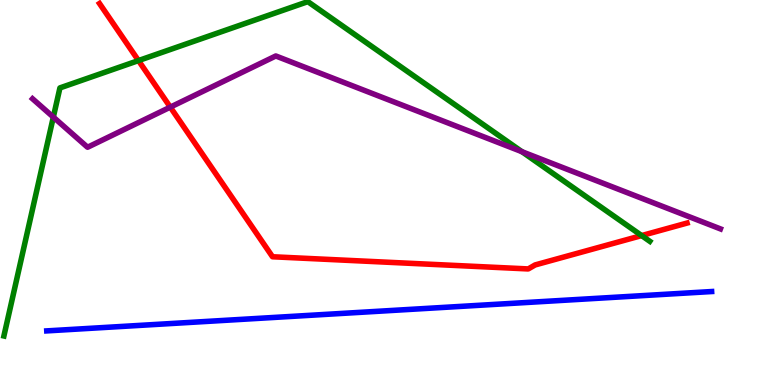[{'lines': ['blue', 'red'], 'intersections': []}, {'lines': ['green', 'red'], 'intersections': [{'x': 1.79, 'y': 8.43}, {'x': 8.28, 'y': 3.88}]}, {'lines': ['purple', 'red'], 'intersections': [{'x': 2.2, 'y': 7.22}]}, {'lines': ['blue', 'green'], 'intersections': []}, {'lines': ['blue', 'purple'], 'intersections': []}, {'lines': ['green', 'purple'], 'intersections': [{'x': 0.688, 'y': 6.96}, {'x': 6.73, 'y': 6.06}]}]